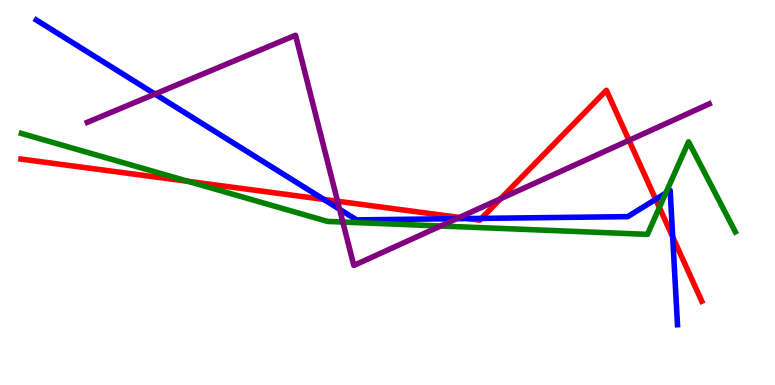[{'lines': ['blue', 'red'], 'intersections': [{'x': 4.18, 'y': 4.82}, {'x': 6.03, 'y': 4.32}, {'x': 6.21, 'y': 4.33}, {'x': 8.46, 'y': 4.82}, {'x': 8.68, 'y': 3.85}]}, {'lines': ['green', 'red'], 'intersections': [{'x': 2.43, 'y': 5.29}, {'x': 8.51, 'y': 4.61}]}, {'lines': ['purple', 'red'], 'intersections': [{'x': 4.36, 'y': 4.77}, {'x': 5.93, 'y': 4.35}, {'x': 6.46, 'y': 4.84}, {'x': 8.12, 'y': 6.35}]}, {'lines': ['blue', 'green'], 'intersections': [{'x': 8.59, 'y': 4.98}]}, {'lines': ['blue', 'purple'], 'intersections': [{'x': 2.0, 'y': 7.56}, {'x': 4.38, 'y': 4.56}, {'x': 5.89, 'y': 4.32}]}, {'lines': ['green', 'purple'], 'intersections': [{'x': 4.42, 'y': 4.23}, {'x': 5.69, 'y': 4.13}]}]